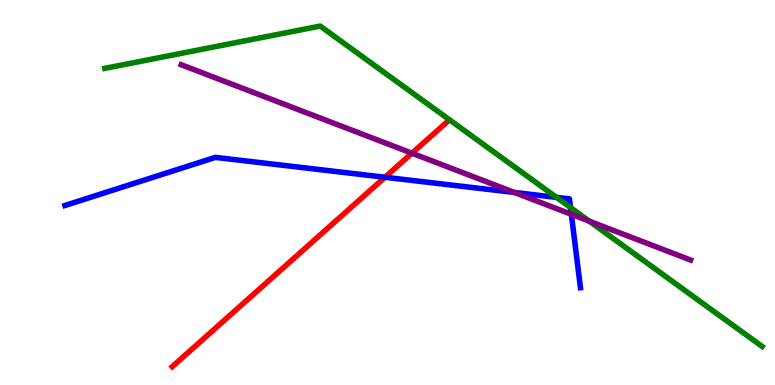[{'lines': ['blue', 'red'], 'intersections': [{'x': 4.97, 'y': 5.4}]}, {'lines': ['green', 'red'], 'intersections': []}, {'lines': ['purple', 'red'], 'intersections': [{'x': 5.32, 'y': 6.02}]}, {'lines': ['blue', 'green'], 'intersections': [{'x': 7.18, 'y': 4.87}, {'x': 7.36, 'y': 4.61}]}, {'lines': ['blue', 'purple'], 'intersections': [{'x': 6.64, 'y': 5.0}, {'x': 7.37, 'y': 4.43}]}, {'lines': ['green', 'purple'], 'intersections': [{'x': 7.6, 'y': 4.25}]}]